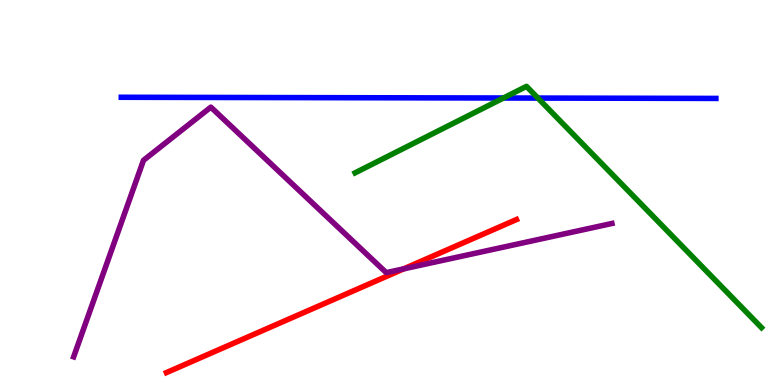[{'lines': ['blue', 'red'], 'intersections': []}, {'lines': ['green', 'red'], 'intersections': []}, {'lines': ['purple', 'red'], 'intersections': [{'x': 5.21, 'y': 3.02}]}, {'lines': ['blue', 'green'], 'intersections': [{'x': 6.5, 'y': 7.45}, {'x': 6.94, 'y': 7.45}]}, {'lines': ['blue', 'purple'], 'intersections': []}, {'lines': ['green', 'purple'], 'intersections': []}]